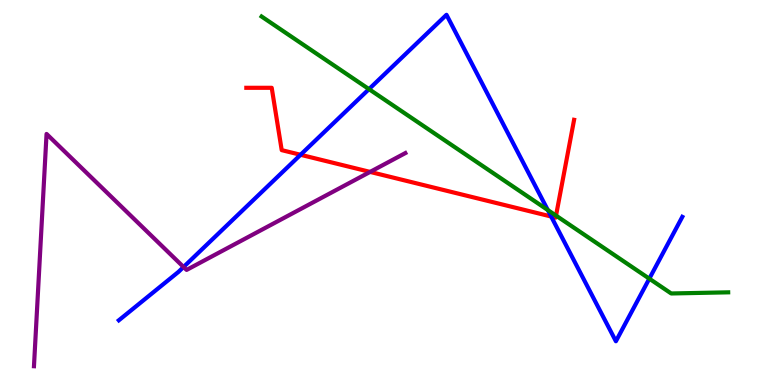[{'lines': ['blue', 'red'], 'intersections': [{'x': 3.88, 'y': 5.98}, {'x': 7.11, 'y': 4.38}]}, {'lines': ['green', 'red'], 'intersections': [{'x': 7.17, 'y': 4.4}]}, {'lines': ['purple', 'red'], 'intersections': [{'x': 4.78, 'y': 5.53}]}, {'lines': ['blue', 'green'], 'intersections': [{'x': 4.76, 'y': 7.68}, {'x': 7.07, 'y': 4.54}, {'x': 8.38, 'y': 2.76}]}, {'lines': ['blue', 'purple'], 'intersections': [{'x': 2.37, 'y': 3.07}]}, {'lines': ['green', 'purple'], 'intersections': []}]